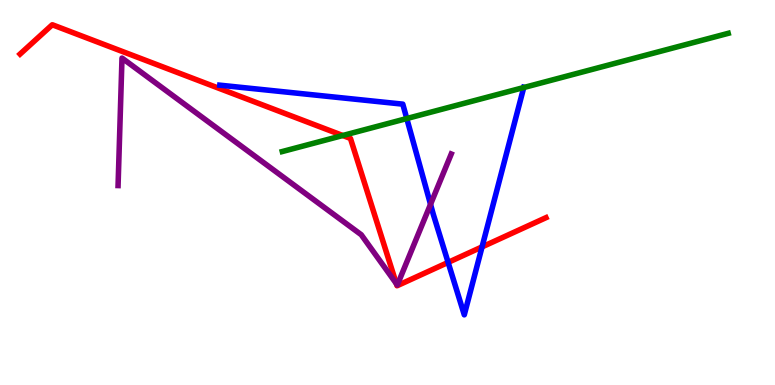[{'lines': ['blue', 'red'], 'intersections': [{'x': 5.78, 'y': 3.18}, {'x': 6.22, 'y': 3.59}]}, {'lines': ['green', 'red'], 'intersections': [{'x': 4.42, 'y': 6.48}]}, {'lines': ['purple', 'red'], 'intersections': [{'x': 5.11, 'y': 2.63}]}, {'lines': ['blue', 'green'], 'intersections': [{'x': 5.25, 'y': 6.92}, {'x': 6.76, 'y': 7.73}]}, {'lines': ['blue', 'purple'], 'intersections': [{'x': 5.56, 'y': 4.69}]}, {'lines': ['green', 'purple'], 'intersections': []}]